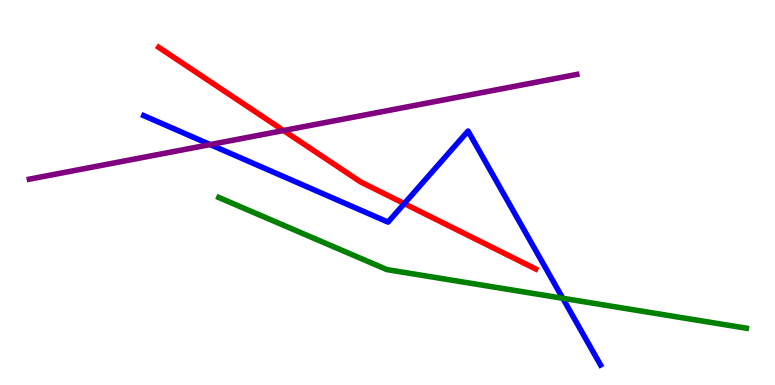[{'lines': ['blue', 'red'], 'intersections': [{'x': 5.22, 'y': 4.71}]}, {'lines': ['green', 'red'], 'intersections': []}, {'lines': ['purple', 'red'], 'intersections': [{'x': 3.66, 'y': 6.61}]}, {'lines': ['blue', 'green'], 'intersections': [{'x': 7.26, 'y': 2.25}]}, {'lines': ['blue', 'purple'], 'intersections': [{'x': 2.71, 'y': 6.24}]}, {'lines': ['green', 'purple'], 'intersections': []}]